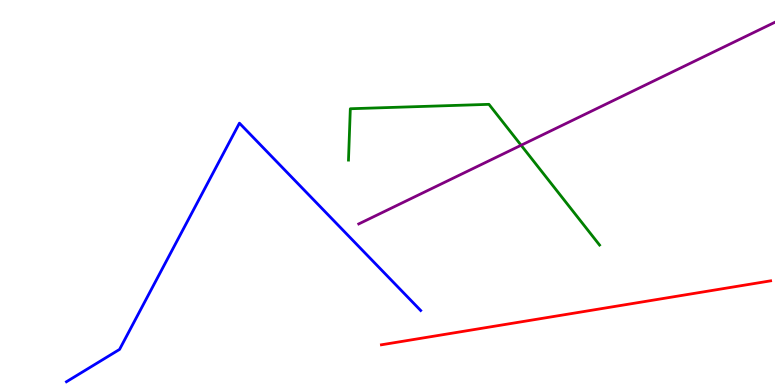[{'lines': ['blue', 'red'], 'intersections': []}, {'lines': ['green', 'red'], 'intersections': []}, {'lines': ['purple', 'red'], 'intersections': []}, {'lines': ['blue', 'green'], 'intersections': []}, {'lines': ['blue', 'purple'], 'intersections': []}, {'lines': ['green', 'purple'], 'intersections': [{'x': 6.72, 'y': 6.23}]}]